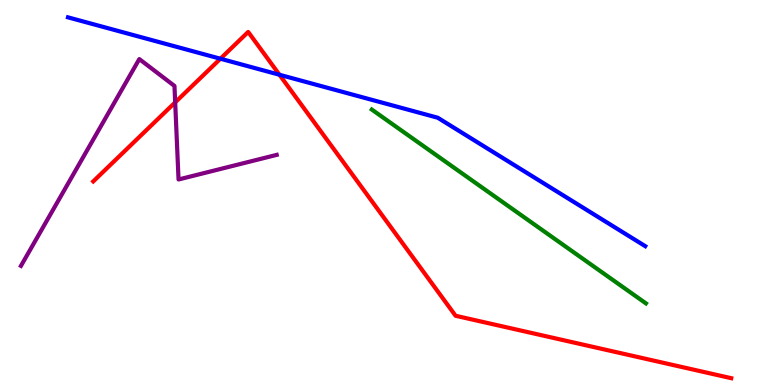[{'lines': ['blue', 'red'], 'intersections': [{'x': 2.84, 'y': 8.47}, {'x': 3.61, 'y': 8.06}]}, {'lines': ['green', 'red'], 'intersections': []}, {'lines': ['purple', 'red'], 'intersections': [{'x': 2.26, 'y': 7.34}]}, {'lines': ['blue', 'green'], 'intersections': []}, {'lines': ['blue', 'purple'], 'intersections': []}, {'lines': ['green', 'purple'], 'intersections': []}]